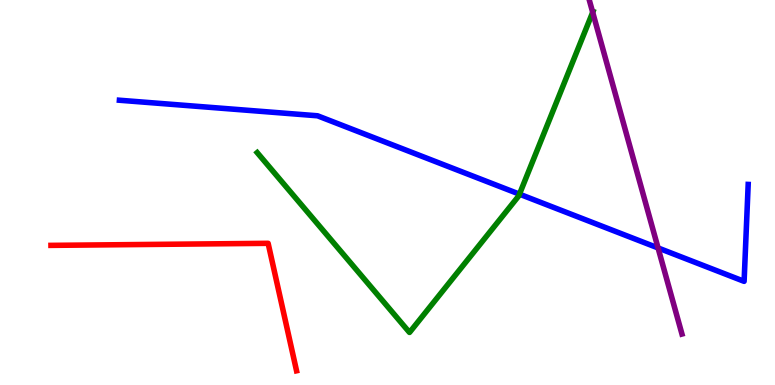[{'lines': ['blue', 'red'], 'intersections': []}, {'lines': ['green', 'red'], 'intersections': []}, {'lines': ['purple', 'red'], 'intersections': []}, {'lines': ['blue', 'green'], 'intersections': [{'x': 6.7, 'y': 4.96}]}, {'lines': ['blue', 'purple'], 'intersections': [{'x': 8.49, 'y': 3.56}]}, {'lines': ['green', 'purple'], 'intersections': [{'x': 7.65, 'y': 9.68}]}]